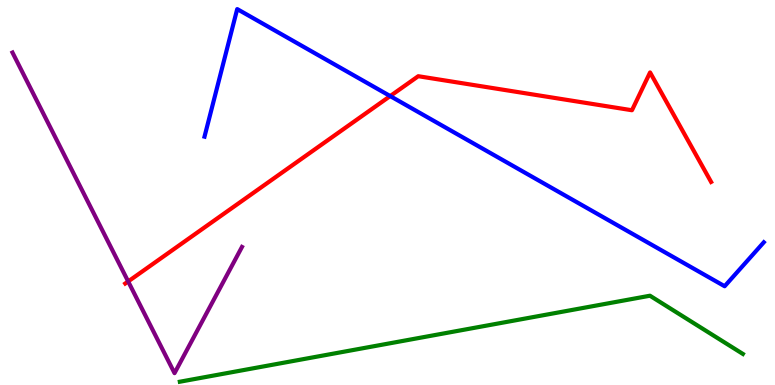[{'lines': ['blue', 'red'], 'intersections': [{'x': 5.03, 'y': 7.5}]}, {'lines': ['green', 'red'], 'intersections': []}, {'lines': ['purple', 'red'], 'intersections': [{'x': 1.65, 'y': 2.69}]}, {'lines': ['blue', 'green'], 'intersections': []}, {'lines': ['blue', 'purple'], 'intersections': []}, {'lines': ['green', 'purple'], 'intersections': []}]